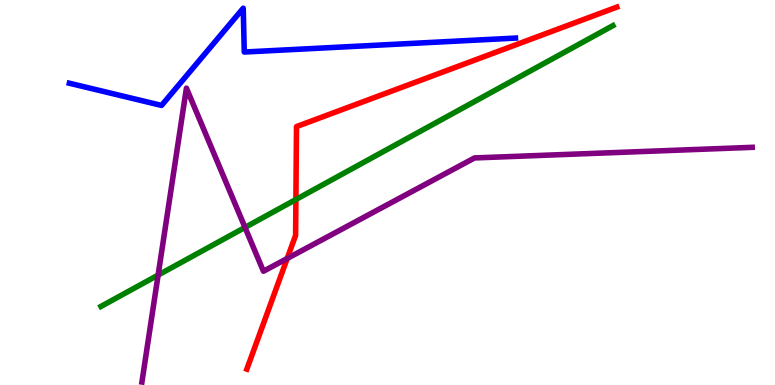[{'lines': ['blue', 'red'], 'intersections': []}, {'lines': ['green', 'red'], 'intersections': [{'x': 3.82, 'y': 4.82}]}, {'lines': ['purple', 'red'], 'intersections': [{'x': 3.71, 'y': 3.29}]}, {'lines': ['blue', 'green'], 'intersections': []}, {'lines': ['blue', 'purple'], 'intersections': []}, {'lines': ['green', 'purple'], 'intersections': [{'x': 2.04, 'y': 2.85}, {'x': 3.16, 'y': 4.09}]}]